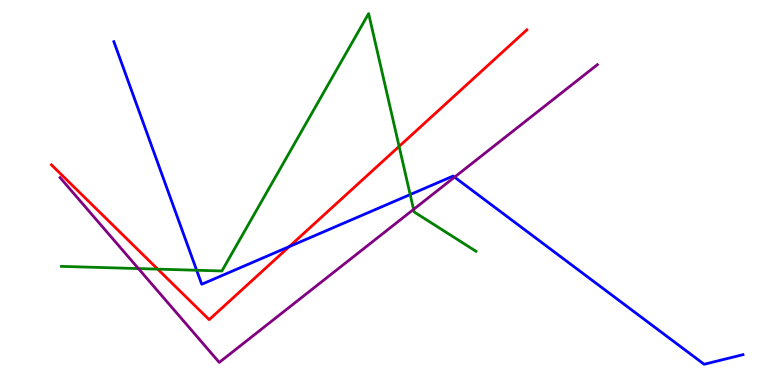[{'lines': ['blue', 'red'], 'intersections': [{'x': 3.73, 'y': 3.6}]}, {'lines': ['green', 'red'], 'intersections': [{'x': 2.03, 'y': 3.01}, {'x': 5.15, 'y': 6.2}]}, {'lines': ['purple', 'red'], 'intersections': []}, {'lines': ['blue', 'green'], 'intersections': [{'x': 2.54, 'y': 2.98}, {'x': 5.29, 'y': 4.95}]}, {'lines': ['blue', 'purple'], 'intersections': [{'x': 5.87, 'y': 5.4}]}, {'lines': ['green', 'purple'], 'intersections': [{'x': 1.79, 'y': 3.02}, {'x': 5.34, 'y': 4.56}]}]